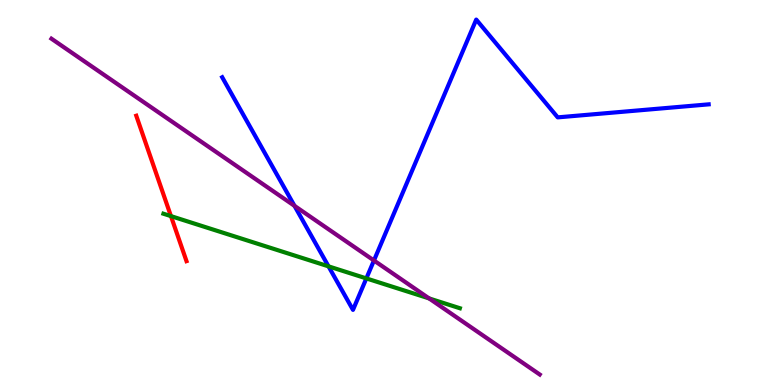[{'lines': ['blue', 'red'], 'intersections': []}, {'lines': ['green', 'red'], 'intersections': [{'x': 2.21, 'y': 4.39}]}, {'lines': ['purple', 'red'], 'intersections': []}, {'lines': ['blue', 'green'], 'intersections': [{'x': 4.24, 'y': 3.08}, {'x': 4.73, 'y': 2.77}]}, {'lines': ['blue', 'purple'], 'intersections': [{'x': 3.8, 'y': 4.65}, {'x': 4.83, 'y': 3.23}]}, {'lines': ['green', 'purple'], 'intersections': [{'x': 5.54, 'y': 2.25}]}]